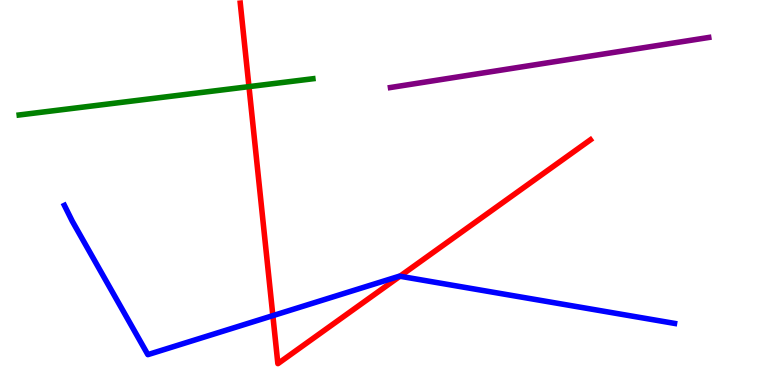[{'lines': ['blue', 'red'], 'intersections': [{'x': 3.52, 'y': 1.8}, {'x': 5.16, 'y': 2.83}]}, {'lines': ['green', 'red'], 'intersections': [{'x': 3.21, 'y': 7.75}]}, {'lines': ['purple', 'red'], 'intersections': []}, {'lines': ['blue', 'green'], 'intersections': []}, {'lines': ['blue', 'purple'], 'intersections': []}, {'lines': ['green', 'purple'], 'intersections': []}]